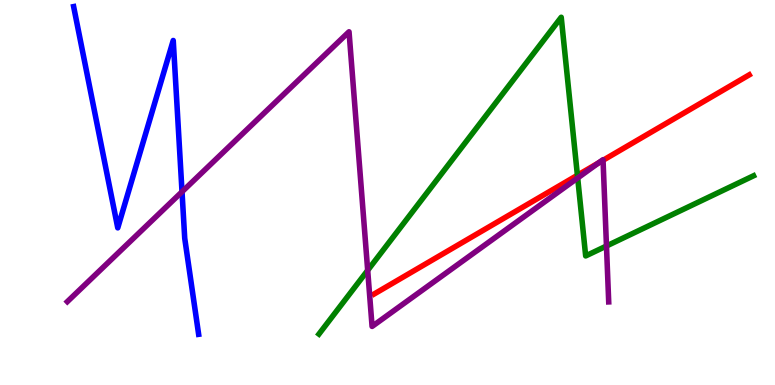[{'lines': ['blue', 'red'], 'intersections': []}, {'lines': ['green', 'red'], 'intersections': [{'x': 7.45, 'y': 5.45}]}, {'lines': ['purple', 'red'], 'intersections': [{'x': 7.72, 'y': 5.77}, {'x': 7.78, 'y': 5.84}]}, {'lines': ['blue', 'green'], 'intersections': []}, {'lines': ['blue', 'purple'], 'intersections': [{'x': 2.35, 'y': 5.02}]}, {'lines': ['green', 'purple'], 'intersections': [{'x': 4.74, 'y': 2.98}, {'x': 7.45, 'y': 5.38}, {'x': 7.83, 'y': 3.61}]}]